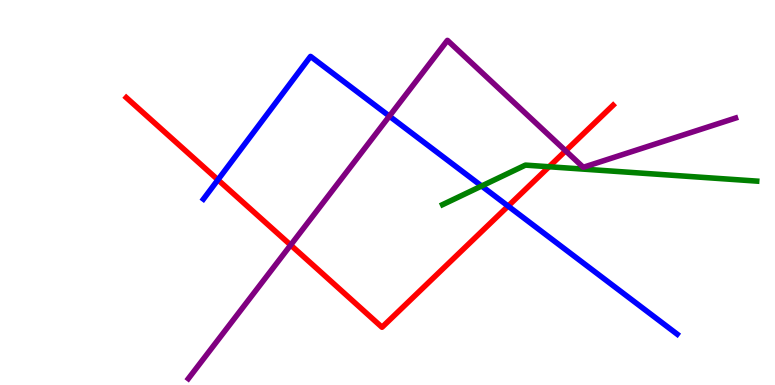[{'lines': ['blue', 'red'], 'intersections': [{'x': 2.81, 'y': 5.33}, {'x': 6.56, 'y': 4.65}]}, {'lines': ['green', 'red'], 'intersections': [{'x': 7.08, 'y': 5.67}]}, {'lines': ['purple', 'red'], 'intersections': [{'x': 3.75, 'y': 3.64}, {'x': 7.3, 'y': 6.08}]}, {'lines': ['blue', 'green'], 'intersections': [{'x': 6.21, 'y': 5.17}]}, {'lines': ['blue', 'purple'], 'intersections': [{'x': 5.02, 'y': 6.98}]}, {'lines': ['green', 'purple'], 'intersections': []}]